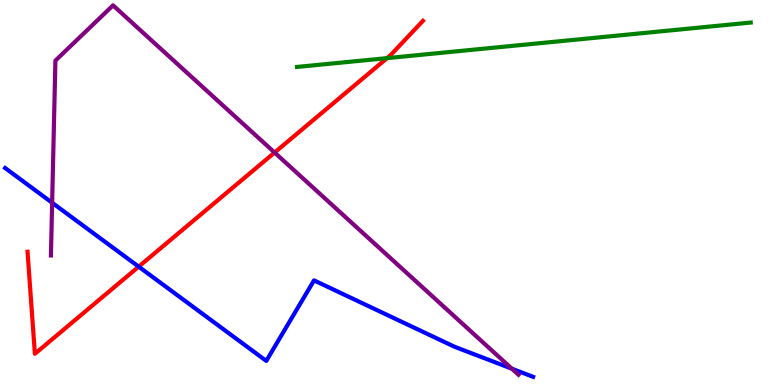[{'lines': ['blue', 'red'], 'intersections': [{'x': 1.79, 'y': 3.07}]}, {'lines': ['green', 'red'], 'intersections': [{'x': 4.99, 'y': 8.49}]}, {'lines': ['purple', 'red'], 'intersections': [{'x': 3.54, 'y': 6.04}]}, {'lines': ['blue', 'green'], 'intersections': []}, {'lines': ['blue', 'purple'], 'intersections': [{'x': 0.673, 'y': 4.73}, {'x': 6.6, 'y': 0.424}]}, {'lines': ['green', 'purple'], 'intersections': []}]